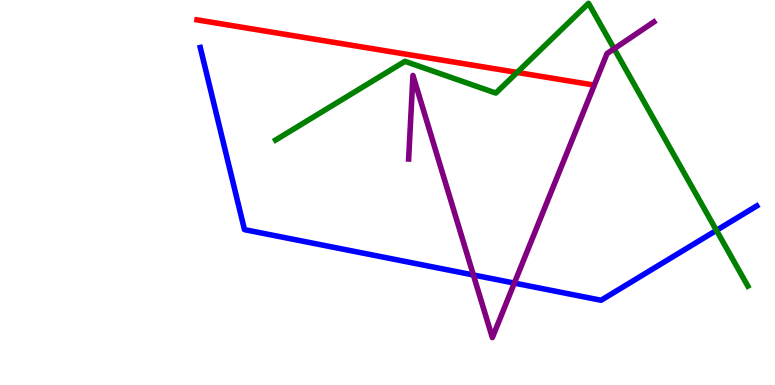[{'lines': ['blue', 'red'], 'intersections': []}, {'lines': ['green', 'red'], 'intersections': [{'x': 6.67, 'y': 8.12}]}, {'lines': ['purple', 'red'], 'intersections': []}, {'lines': ['blue', 'green'], 'intersections': [{'x': 9.24, 'y': 4.02}]}, {'lines': ['blue', 'purple'], 'intersections': [{'x': 6.11, 'y': 2.86}, {'x': 6.64, 'y': 2.65}]}, {'lines': ['green', 'purple'], 'intersections': [{'x': 7.92, 'y': 8.73}]}]